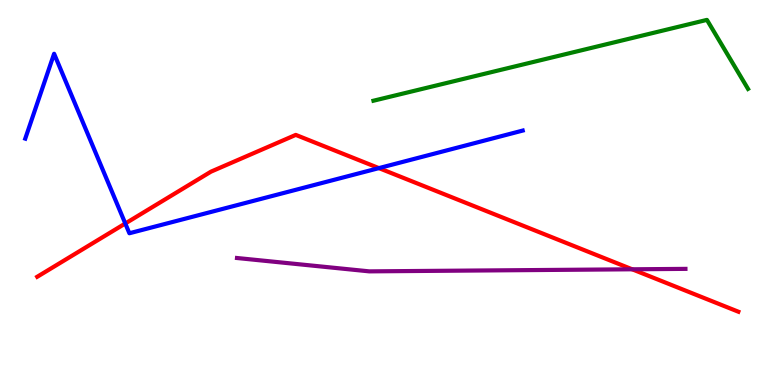[{'lines': ['blue', 'red'], 'intersections': [{'x': 1.62, 'y': 4.2}, {'x': 4.89, 'y': 5.63}]}, {'lines': ['green', 'red'], 'intersections': []}, {'lines': ['purple', 'red'], 'intersections': [{'x': 8.16, 'y': 3.01}]}, {'lines': ['blue', 'green'], 'intersections': []}, {'lines': ['blue', 'purple'], 'intersections': []}, {'lines': ['green', 'purple'], 'intersections': []}]